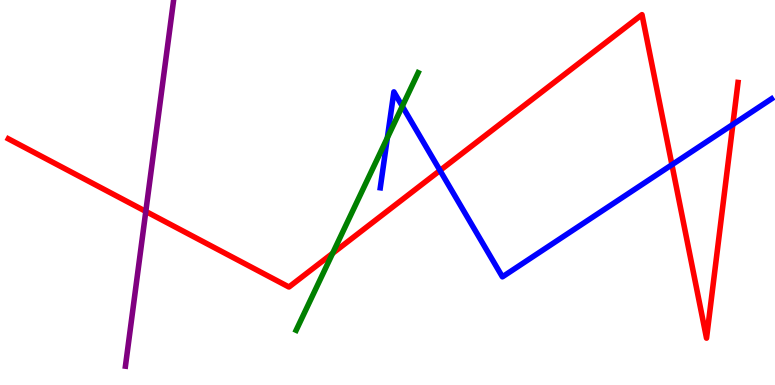[{'lines': ['blue', 'red'], 'intersections': [{'x': 5.68, 'y': 5.57}, {'x': 8.67, 'y': 5.72}, {'x': 9.46, 'y': 6.77}]}, {'lines': ['green', 'red'], 'intersections': [{'x': 4.29, 'y': 3.42}]}, {'lines': ['purple', 'red'], 'intersections': [{'x': 1.88, 'y': 4.51}]}, {'lines': ['blue', 'green'], 'intersections': [{'x': 5.0, 'y': 6.42}, {'x': 5.19, 'y': 7.24}]}, {'lines': ['blue', 'purple'], 'intersections': []}, {'lines': ['green', 'purple'], 'intersections': []}]